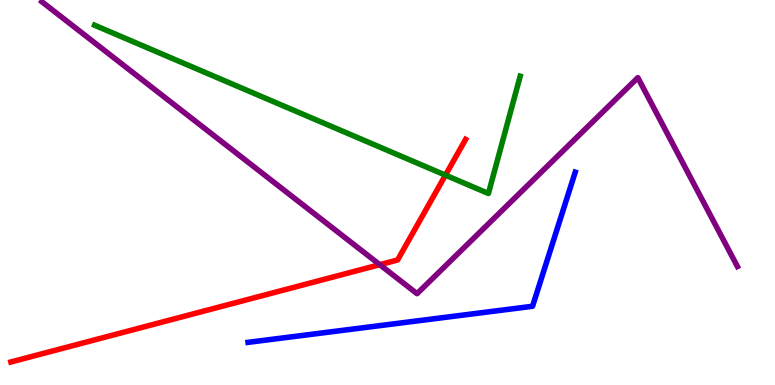[{'lines': ['blue', 'red'], 'intersections': []}, {'lines': ['green', 'red'], 'intersections': [{'x': 5.75, 'y': 5.45}]}, {'lines': ['purple', 'red'], 'intersections': [{'x': 4.9, 'y': 3.13}]}, {'lines': ['blue', 'green'], 'intersections': []}, {'lines': ['blue', 'purple'], 'intersections': []}, {'lines': ['green', 'purple'], 'intersections': []}]